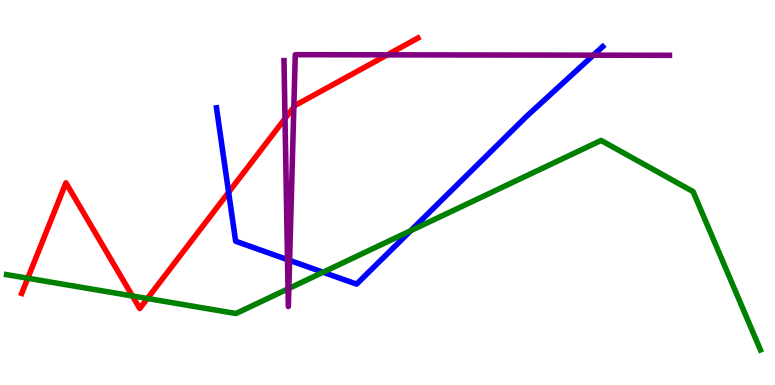[{'lines': ['blue', 'red'], 'intersections': [{'x': 2.95, 'y': 5.01}]}, {'lines': ['green', 'red'], 'intersections': [{'x': 0.358, 'y': 2.77}, {'x': 1.71, 'y': 2.31}, {'x': 1.9, 'y': 2.25}]}, {'lines': ['purple', 'red'], 'intersections': [{'x': 3.68, 'y': 6.92}, {'x': 3.79, 'y': 7.22}, {'x': 5.0, 'y': 8.58}]}, {'lines': ['blue', 'green'], 'intersections': [{'x': 4.17, 'y': 2.93}, {'x': 5.3, 'y': 4.01}]}, {'lines': ['blue', 'purple'], 'intersections': [{'x': 3.71, 'y': 3.26}, {'x': 3.74, 'y': 3.24}, {'x': 7.66, 'y': 8.57}]}, {'lines': ['green', 'purple'], 'intersections': [{'x': 3.72, 'y': 2.5}, {'x': 3.73, 'y': 2.51}]}]